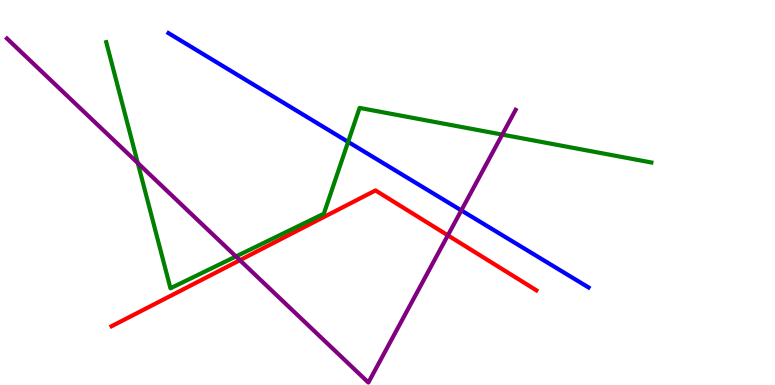[{'lines': ['blue', 'red'], 'intersections': []}, {'lines': ['green', 'red'], 'intersections': []}, {'lines': ['purple', 'red'], 'intersections': [{'x': 3.1, 'y': 3.24}, {'x': 5.78, 'y': 3.89}]}, {'lines': ['blue', 'green'], 'intersections': [{'x': 4.49, 'y': 6.31}]}, {'lines': ['blue', 'purple'], 'intersections': [{'x': 5.95, 'y': 4.53}]}, {'lines': ['green', 'purple'], 'intersections': [{'x': 1.78, 'y': 5.77}, {'x': 3.04, 'y': 3.34}, {'x': 6.48, 'y': 6.5}]}]